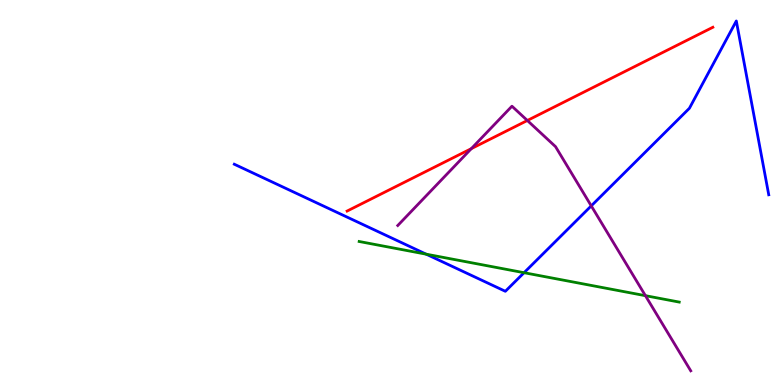[{'lines': ['blue', 'red'], 'intersections': []}, {'lines': ['green', 'red'], 'intersections': []}, {'lines': ['purple', 'red'], 'intersections': [{'x': 6.08, 'y': 6.14}, {'x': 6.8, 'y': 6.87}]}, {'lines': ['blue', 'green'], 'intersections': [{'x': 5.5, 'y': 3.4}, {'x': 6.76, 'y': 2.92}]}, {'lines': ['blue', 'purple'], 'intersections': [{'x': 7.63, 'y': 4.65}]}, {'lines': ['green', 'purple'], 'intersections': [{'x': 8.33, 'y': 2.32}]}]